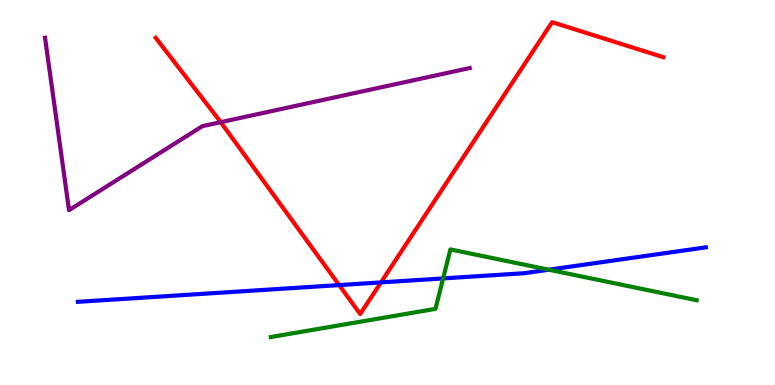[{'lines': ['blue', 'red'], 'intersections': [{'x': 4.38, 'y': 2.6}, {'x': 4.92, 'y': 2.66}]}, {'lines': ['green', 'red'], 'intersections': []}, {'lines': ['purple', 'red'], 'intersections': [{'x': 2.85, 'y': 6.83}]}, {'lines': ['blue', 'green'], 'intersections': [{'x': 5.72, 'y': 2.77}, {'x': 7.08, 'y': 2.99}]}, {'lines': ['blue', 'purple'], 'intersections': []}, {'lines': ['green', 'purple'], 'intersections': []}]